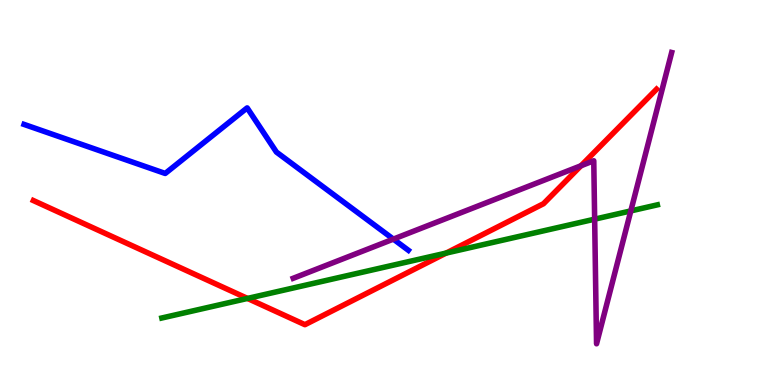[{'lines': ['blue', 'red'], 'intersections': []}, {'lines': ['green', 'red'], 'intersections': [{'x': 3.19, 'y': 2.25}, {'x': 5.76, 'y': 3.43}]}, {'lines': ['purple', 'red'], 'intersections': [{'x': 7.5, 'y': 5.69}]}, {'lines': ['blue', 'green'], 'intersections': []}, {'lines': ['blue', 'purple'], 'intersections': [{'x': 5.08, 'y': 3.79}]}, {'lines': ['green', 'purple'], 'intersections': [{'x': 7.67, 'y': 4.31}, {'x': 8.14, 'y': 4.52}]}]